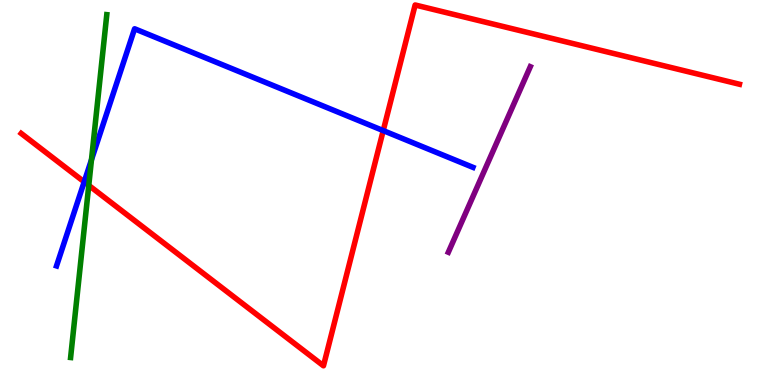[{'lines': ['blue', 'red'], 'intersections': [{'x': 1.09, 'y': 5.28}, {'x': 4.94, 'y': 6.61}]}, {'lines': ['green', 'red'], 'intersections': [{'x': 1.15, 'y': 5.19}]}, {'lines': ['purple', 'red'], 'intersections': []}, {'lines': ['blue', 'green'], 'intersections': [{'x': 1.18, 'y': 5.85}]}, {'lines': ['blue', 'purple'], 'intersections': []}, {'lines': ['green', 'purple'], 'intersections': []}]